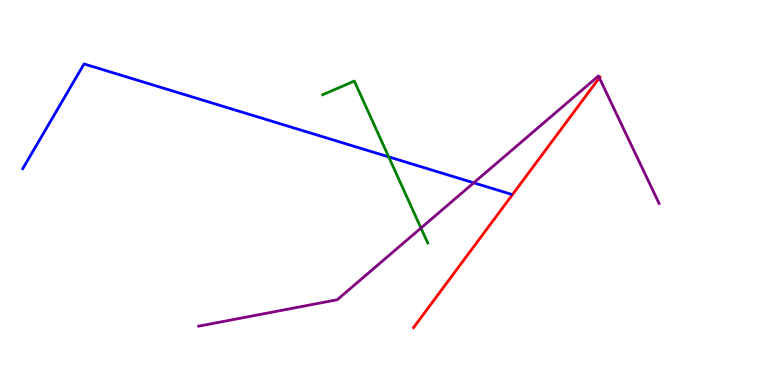[{'lines': ['blue', 'red'], 'intersections': []}, {'lines': ['green', 'red'], 'intersections': []}, {'lines': ['purple', 'red'], 'intersections': [{'x': 7.73, 'y': 7.98}]}, {'lines': ['blue', 'green'], 'intersections': [{'x': 5.02, 'y': 5.93}]}, {'lines': ['blue', 'purple'], 'intersections': [{'x': 6.11, 'y': 5.25}]}, {'lines': ['green', 'purple'], 'intersections': [{'x': 5.43, 'y': 4.08}]}]